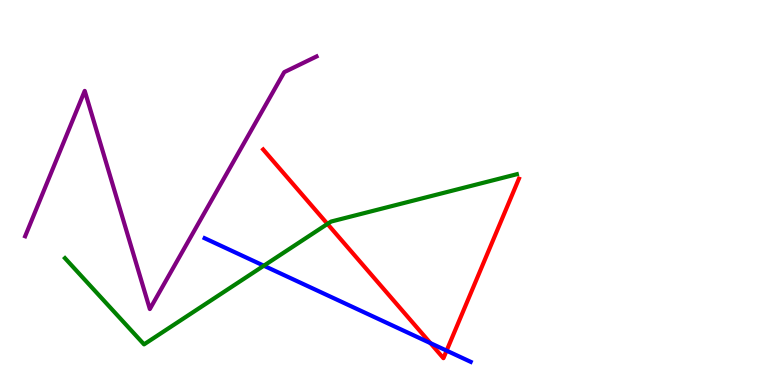[{'lines': ['blue', 'red'], 'intersections': [{'x': 5.55, 'y': 1.09}, {'x': 5.76, 'y': 0.892}]}, {'lines': ['green', 'red'], 'intersections': [{'x': 4.23, 'y': 4.18}]}, {'lines': ['purple', 'red'], 'intersections': []}, {'lines': ['blue', 'green'], 'intersections': [{'x': 3.4, 'y': 3.1}]}, {'lines': ['blue', 'purple'], 'intersections': []}, {'lines': ['green', 'purple'], 'intersections': []}]